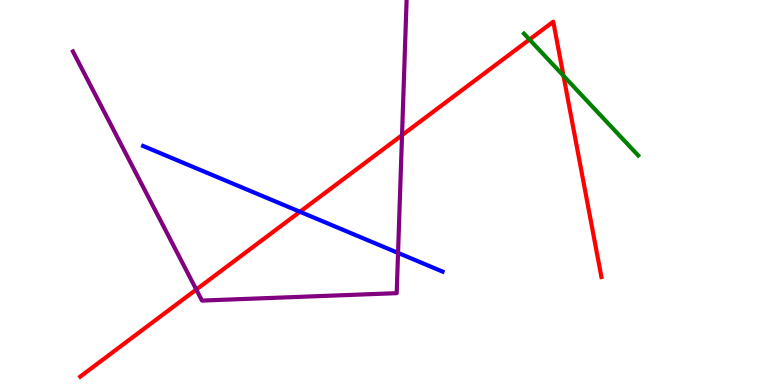[{'lines': ['blue', 'red'], 'intersections': [{'x': 3.87, 'y': 4.5}]}, {'lines': ['green', 'red'], 'intersections': [{'x': 6.83, 'y': 8.97}, {'x': 7.27, 'y': 8.03}]}, {'lines': ['purple', 'red'], 'intersections': [{'x': 2.53, 'y': 2.48}, {'x': 5.19, 'y': 6.49}]}, {'lines': ['blue', 'green'], 'intersections': []}, {'lines': ['blue', 'purple'], 'intersections': [{'x': 5.14, 'y': 3.43}]}, {'lines': ['green', 'purple'], 'intersections': []}]